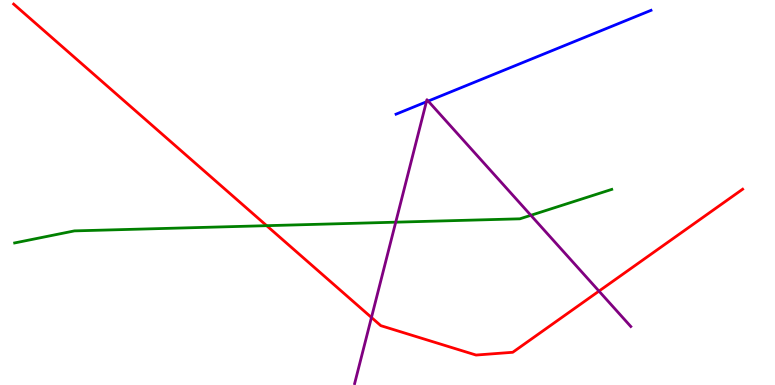[{'lines': ['blue', 'red'], 'intersections': []}, {'lines': ['green', 'red'], 'intersections': [{'x': 3.44, 'y': 4.14}]}, {'lines': ['purple', 'red'], 'intersections': [{'x': 4.79, 'y': 1.75}, {'x': 7.73, 'y': 2.44}]}, {'lines': ['blue', 'green'], 'intersections': []}, {'lines': ['blue', 'purple'], 'intersections': [{'x': 5.5, 'y': 7.36}, {'x': 5.53, 'y': 7.37}]}, {'lines': ['green', 'purple'], 'intersections': [{'x': 5.11, 'y': 4.23}, {'x': 6.85, 'y': 4.41}]}]